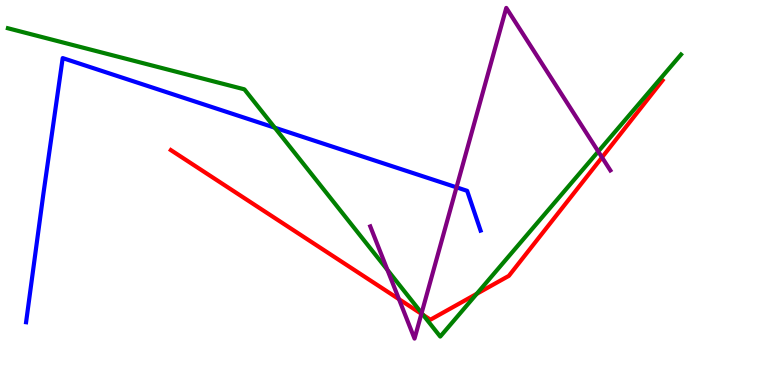[{'lines': ['blue', 'red'], 'intersections': []}, {'lines': ['green', 'red'], 'intersections': [{'x': 5.46, 'y': 1.82}, {'x': 6.15, 'y': 2.37}]}, {'lines': ['purple', 'red'], 'intersections': [{'x': 5.15, 'y': 2.23}, {'x': 5.44, 'y': 1.85}, {'x': 7.77, 'y': 5.91}]}, {'lines': ['blue', 'green'], 'intersections': [{'x': 3.55, 'y': 6.68}]}, {'lines': ['blue', 'purple'], 'intersections': [{'x': 5.89, 'y': 5.13}]}, {'lines': ['green', 'purple'], 'intersections': [{'x': 5.0, 'y': 2.99}, {'x': 5.44, 'y': 1.87}, {'x': 7.72, 'y': 6.07}]}]